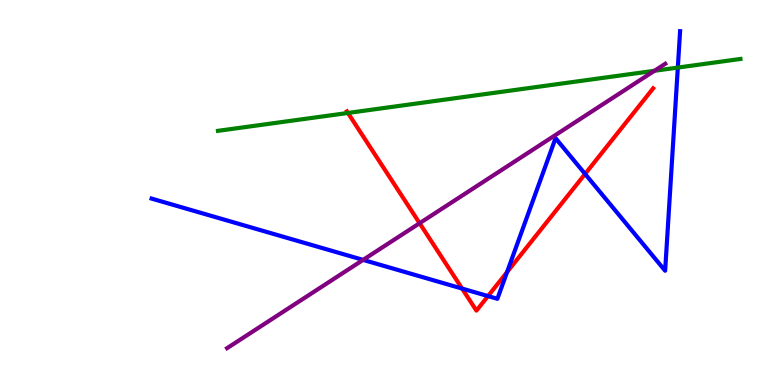[{'lines': ['blue', 'red'], 'intersections': [{'x': 5.96, 'y': 2.5}, {'x': 6.3, 'y': 2.31}, {'x': 6.54, 'y': 2.93}, {'x': 7.55, 'y': 5.48}]}, {'lines': ['green', 'red'], 'intersections': [{'x': 4.49, 'y': 7.07}]}, {'lines': ['purple', 'red'], 'intersections': [{'x': 5.41, 'y': 4.2}]}, {'lines': ['blue', 'green'], 'intersections': [{'x': 8.75, 'y': 8.24}]}, {'lines': ['blue', 'purple'], 'intersections': [{'x': 4.69, 'y': 3.25}]}, {'lines': ['green', 'purple'], 'intersections': [{'x': 8.44, 'y': 8.16}]}]